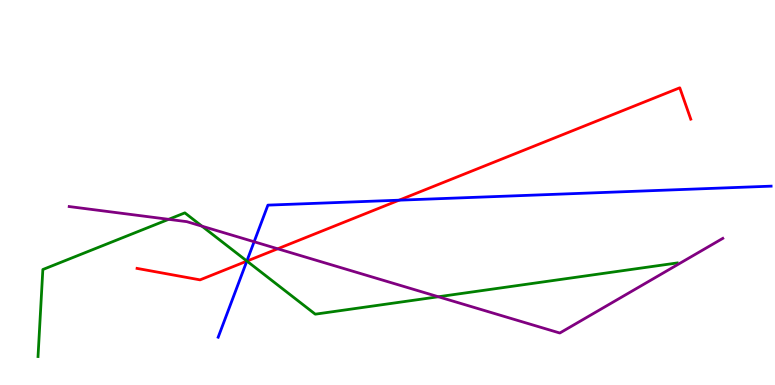[{'lines': ['blue', 'red'], 'intersections': [{'x': 3.18, 'y': 3.22}, {'x': 5.15, 'y': 4.8}]}, {'lines': ['green', 'red'], 'intersections': [{'x': 3.19, 'y': 3.22}]}, {'lines': ['purple', 'red'], 'intersections': [{'x': 3.58, 'y': 3.54}]}, {'lines': ['blue', 'green'], 'intersections': [{'x': 3.19, 'y': 3.22}]}, {'lines': ['blue', 'purple'], 'intersections': [{'x': 3.28, 'y': 3.72}]}, {'lines': ['green', 'purple'], 'intersections': [{'x': 2.18, 'y': 4.3}, {'x': 2.61, 'y': 4.13}, {'x': 5.66, 'y': 2.29}]}]